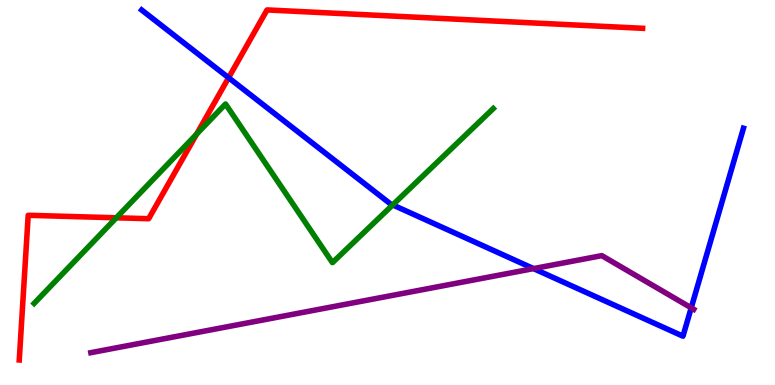[{'lines': ['blue', 'red'], 'intersections': [{'x': 2.95, 'y': 7.98}]}, {'lines': ['green', 'red'], 'intersections': [{'x': 1.5, 'y': 4.34}, {'x': 2.54, 'y': 6.52}]}, {'lines': ['purple', 'red'], 'intersections': []}, {'lines': ['blue', 'green'], 'intersections': [{'x': 5.07, 'y': 4.68}]}, {'lines': ['blue', 'purple'], 'intersections': [{'x': 6.88, 'y': 3.02}, {'x': 8.92, 'y': 2.0}]}, {'lines': ['green', 'purple'], 'intersections': []}]